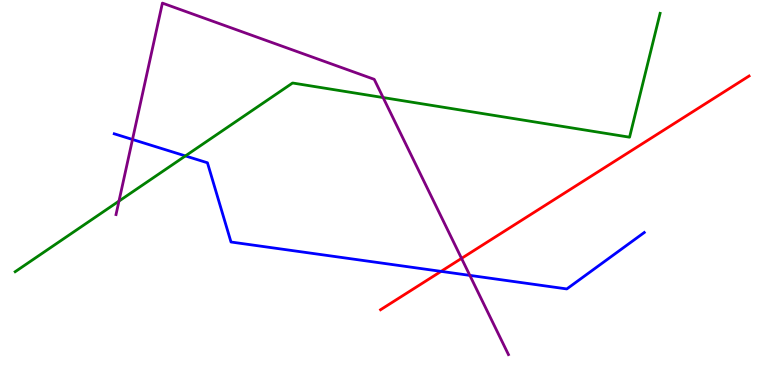[{'lines': ['blue', 'red'], 'intersections': [{'x': 5.69, 'y': 2.95}]}, {'lines': ['green', 'red'], 'intersections': []}, {'lines': ['purple', 'red'], 'intersections': [{'x': 5.96, 'y': 3.29}]}, {'lines': ['blue', 'green'], 'intersections': [{'x': 2.39, 'y': 5.95}]}, {'lines': ['blue', 'purple'], 'intersections': [{'x': 1.71, 'y': 6.38}, {'x': 6.06, 'y': 2.85}]}, {'lines': ['green', 'purple'], 'intersections': [{'x': 1.54, 'y': 4.78}, {'x': 4.94, 'y': 7.47}]}]